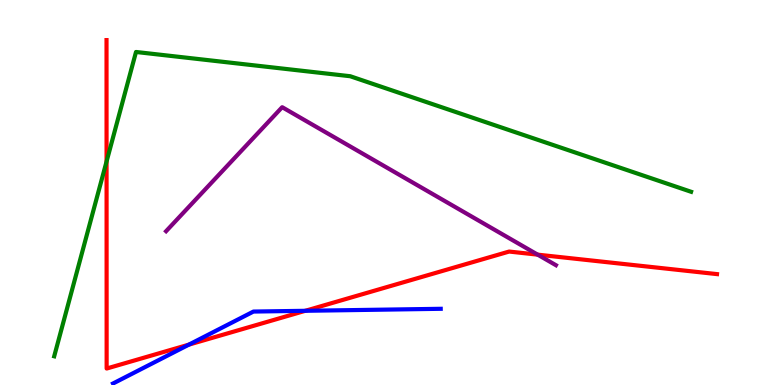[{'lines': ['blue', 'red'], 'intersections': [{'x': 2.44, 'y': 1.05}, {'x': 3.94, 'y': 1.93}]}, {'lines': ['green', 'red'], 'intersections': [{'x': 1.38, 'y': 5.81}]}, {'lines': ['purple', 'red'], 'intersections': [{'x': 6.94, 'y': 3.39}]}, {'lines': ['blue', 'green'], 'intersections': []}, {'lines': ['blue', 'purple'], 'intersections': []}, {'lines': ['green', 'purple'], 'intersections': []}]